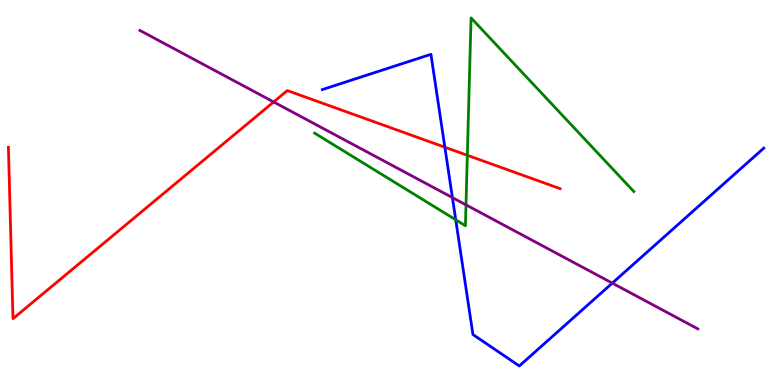[{'lines': ['blue', 'red'], 'intersections': [{'x': 5.74, 'y': 6.18}]}, {'lines': ['green', 'red'], 'intersections': [{'x': 6.03, 'y': 5.97}]}, {'lines': ['purple', 'red'], 'intersections': [{'x': 3.53, 'y': 7.35}]}, {'lines': ['blue', 'green'], 'intersections': [{'x': 5.88, 'y': 4.29}]}, {'lines': ['blue', 'purple'], 'intersections': [{'x': 5.84, 'y': 4.87}, {'x': 7.9, 'y': 2.65}]}, {'lines': ['green', 'purple'], 'intersections': [{'x': 6.01, 'y': 4.68}]}]